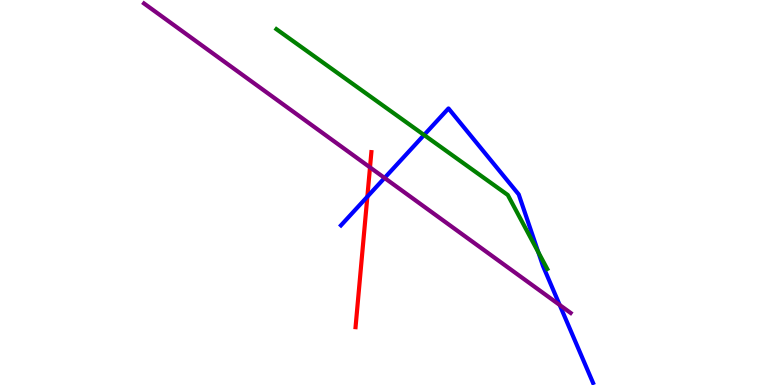[{'lines': ['blue', 'red'], 'intersections': [{'x': 4.74, 'y': 4.89}]}, {'lines': ['green', 'red'], 'intersections': []}, {'lines': ['purple', 'red'], 'intersections': [{'x': 4.77, 'y': 5.65}]}, {'lines': ['blue', 'green'], 'intersections': [{'x': 5.47, 'y': 6.49}, {'x': 6.95, 'y': 3.45}]}, {'lines': ['blue', 'purple'], 'intersections': [{'x': 4.96, 'y': 5.38}, {'x': 7.22, 'y': 2.08}]}, {'lines': ['green', 'purple'], 'intersections': []}]